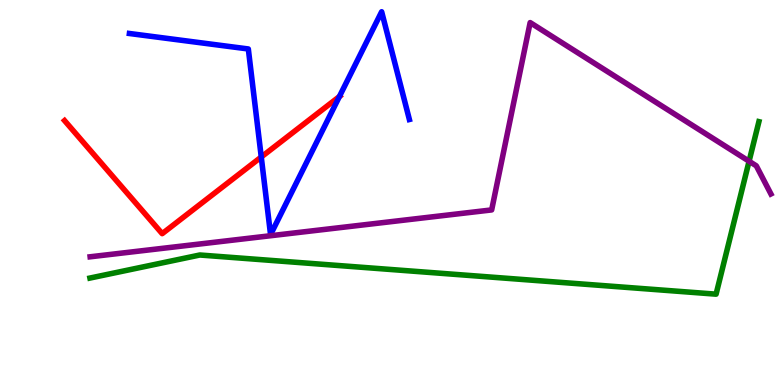[{'lines': ['blue', 'red'], 'intersections': [{'x': 3.37, 'y': 5.92}, {'x': 4.38, 'y': 7.49}]}, {'lines': ['green', 'red'], 'intersections': []}, {'lines': ['purple', 'red'], 'intersections': []}, {'lines': ['blue', 'green'], 'intersections': []}, {'lines': ['blue', 'purple'], 'intersections': []}, {'lines': ['green', 'purple'], 'intersections': [{'x': 9.67, 'y': 5.81}]}]